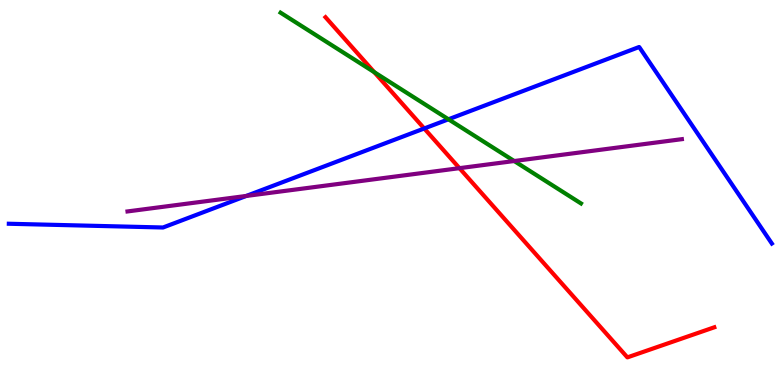[{'lines': ['blue', 'red'], 'intersections': [{'x': 5.47, 'y': 6.66}]}, {'lines': ['green', 'red'], 'intersections': [{'x': 4.83, 'y': 8.13}]}, {'lines': ['purple', 'red'], 'intersections': [{'x': 5.93, 'y': 5.63}]}, {'lines': ['blue', 'green'], 'intersections': [{'x': 5.79, 'y': 6.9}]}, {'lines': ['blue', 'purple'], 'intersections': [{'x': 3.18, 'y': 4.91}]}, {'lines': ['green', 'purple'], 'intersections': [{'x': 6.63, 'y': 5.82}]}]